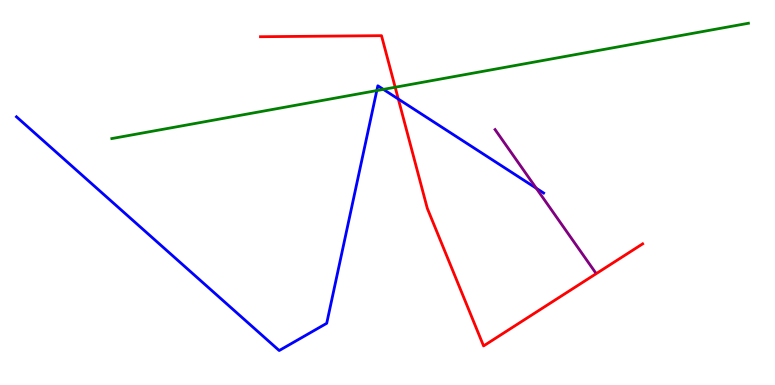[{'lines': ['blue', 'red'], 'intersections': [{'x': 5.14, 'y': 7.43}]}, {'lines': ['green', 'red'], 'intersections': [{'x': 5.1, 'y': 7.73}]}, {'lines': ['purple', 'red'], 'intersections': []}, {'lines': ['blue', 'green'], 'intersections': [{'x': 4.86, 'y': 7.65}, {'x': 4.95, 'y': 7.68}]}, {'lines': ['blue', 'purple'], 'intersections': [{'x': 6.92, 'y': 5.11}]}, {'lines': ['green', 'purple'], 'intersections': []}]